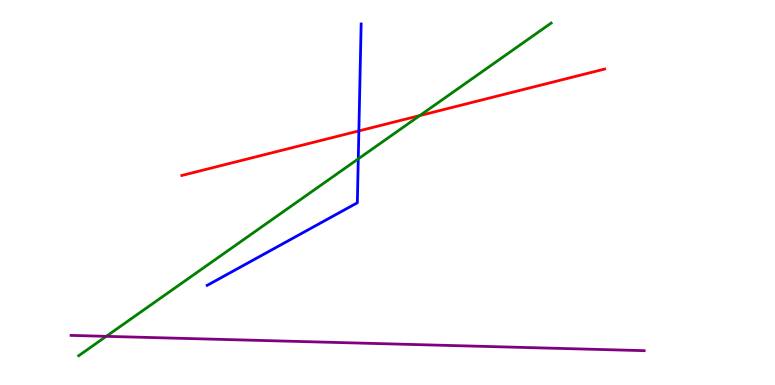[{'lines': ['blue', 'red'], 'intersections': [{'x': 4.63, 'y': 6.6}]}, {'lines': ['green', 'red'], 'intersections': [{'x': 5.42, 'y': 7.0}]}, {'lines': ['purple', 'red'], 'intersections': []}, {'lines': ['blue', 'green'], 'intersections': [{'x': 4.62, 'y': 5.87}]}, {'lines': ['blue', 'purple'], 'intersections': []}, {'lines': ['green', 'purple'], 'intersections': [{'x': 1.37, 'y': 1.26}]}]